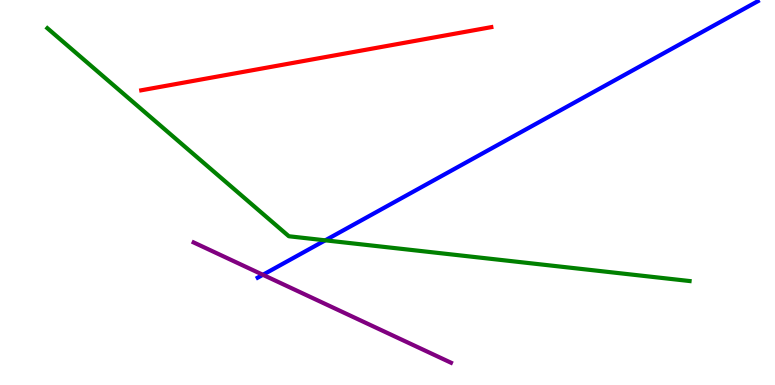[{'lines': ['blue', 'red'], 'intersections': []}, {'lines': ['green', 'red'], 'intersections': []}, {'lines': ['purple', 'red'], 'intersections': []}, {'lines': ['blue', 'green'], 'intersections': [{'x': 4.2, 'y': 3.76}]}, {'lines': ['blue', 'purple'], 'intersections': [{'x': 3.39, 'y': 2.86}]}, {'lines': ['green', 'purple'], 'intersections': []}]